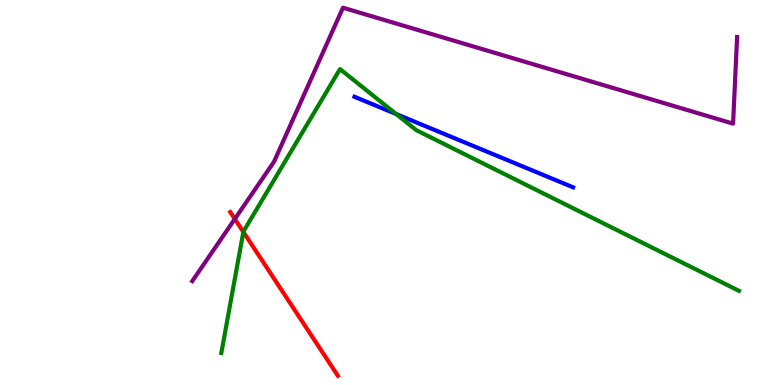[{'lines': ['blue', 'red'], 'intersections': []}, {'lines': ['green', 'red'], 'intersections': [{'x': 3.14, 'y': 3.98}]}, {'lines': ['purple', 'red'], 'intersections': [{'x': 3.03, 'y': 4.31}]}, {'lines': ['blue', 'green'], 'intersections': [{'x': 5.11, 'y': 7.04}]}, {'lines': ['blue', 'purple'], 'intersections': []}, {'lines': ['green', 'purple'], 'intersections': []}]